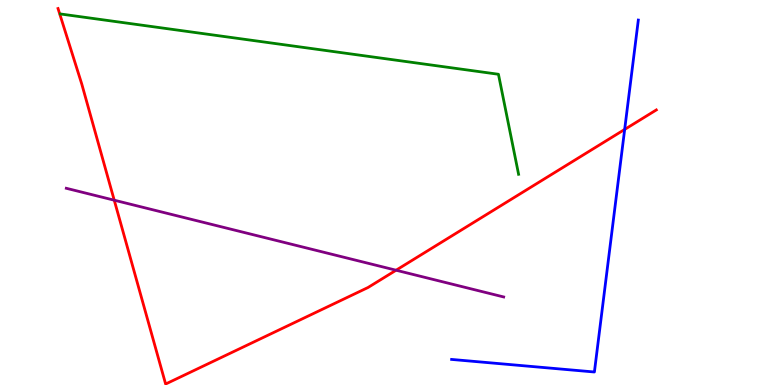[{'lines': ['blue', 'red'], 'intersections': [{'x': 8.06, 'y': 6.64}]}, {'lines': ['green', 'red'], 'intersections': []}, {'lines': ['purple', 'red'], 'intersections': [{'x': 1.47, 'y': 4.8}, {'x': 5.11, 'y': 2.98}]}, {'lines': ['blue', 'green'], 'intersections': []}, {'lines': ['blue', 'purple'], 'intersections': []}, {'lines': ['green', 'purple'], 'intersections': []}]